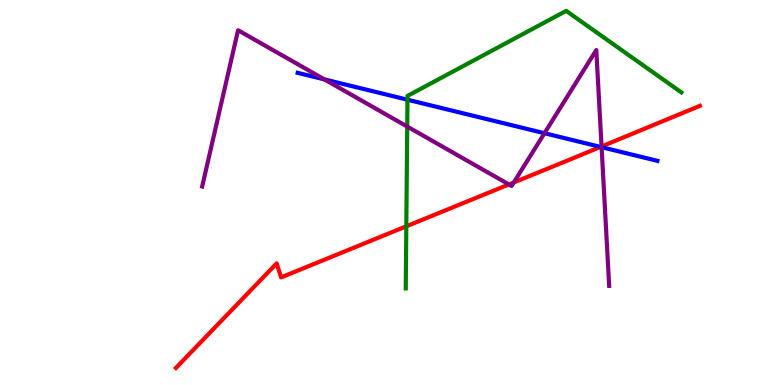[{'lines': ['blue', 'red'], 'intersections': [{'x': 7.75, 'y': 6.18}]}, {'lines': ['green', 'red'], 'intersections': [{'x': 5.24, 'y': 4.12}]}, {'lines': ['purple', 'red'], 'intersections': [{'x': 6.57, 'y': 5.21}, {'x': 6.63, 'y': 5.26}, {'x': 7.76, 'y': 6.2}]}, {'lines': ['blue', 'green'], 'intersections': [{'x': 5.26, 'y': 7.41}]}, {'lines': ['blue', 'purple'], 'intersections': [{'x': 4.19, 'y': 7.94}, {'x': 7.03, 'y': 6.54}, {'x': 7.76, 'y': 6.18}]}, {'lines': ['green', 'purple'], 'intersections': [{'x': 5.25, 'y': 6.71}]}]